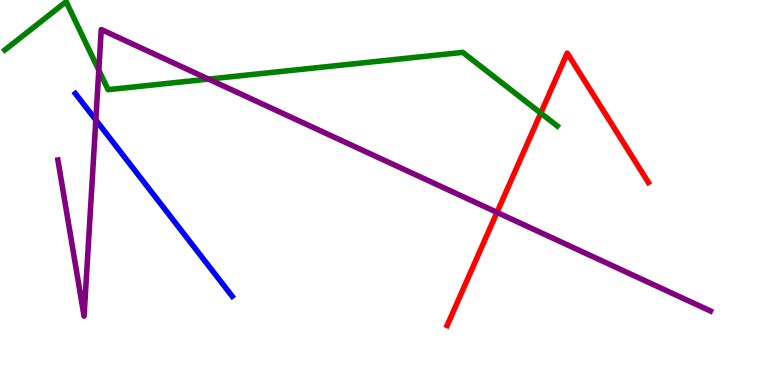[{'lines': ['blue', 'red'], 'intersections': []}, {'lines': ['green', 'red'], 'intersections': [{'x': 6.98, 'y': 7.06}]}, {'lines': ['purple', 'red'], 'intersections': [{'x': 6.41, 'y': 4.48}]}, {'lines': ['blue', 'green'], 'intersections': []}, {'lines': ['blue', 'purple'], 'intersections': [{'x': 1.24, 'y': 6.88}]}, {'lines': ['green', 'purple'], 'intersections': [{'x': 1.27, 'y': 8.18}, {'x': 2.69, 'y': 7.95}]}]